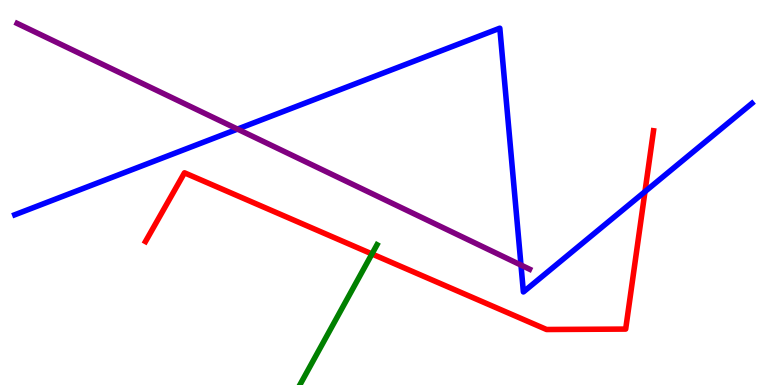[{'lines': ['blue', 'red'], 'intersections': [{'x': 8.32, 'y': 5.02}]}, {'lines': ['green', 'red'], 'intersections': [{'x': 4.8, 'y': 3.4}]}, {'lines': ['purple', 'red'], 'intersections': []}, {'lines': ['blue', 'green'], 'intersections': []}, {'lines': ['blue', 'purple'], 'intersections': [{'x': 3.06, 'y': 6.65}, {'x': 6.72, 'y': 3.11}]}, {'lines': ['green', 'purple'], 'intersections': []}]